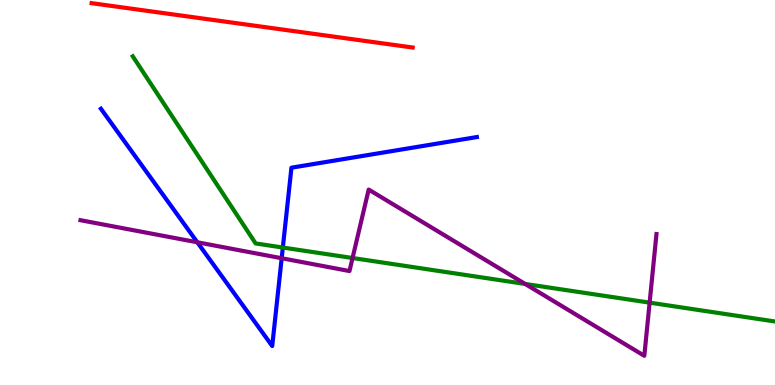[{'lines': ['blue', 'red'], 'intersections': []}, {'lines': ['green', 'red'], 'intersections': []}, {'lines': ['purple', 'red'], 'intersections': []}, {'lines': ['blue', 'green'], 'intersections': [{'x': 3.65, 'y': 3.57}]}, {'lines': ['blue', 'purple'], 'intersections': [{'x': 2.55, 'y': 3.71}, {'x': 3.63, 'y': 3.29}]}, {'lines': ['green', 'purple'], 'intersections': [{'x': 4.55, 'y': 3.3}, {'x': 6.78, 'y': 2.62}, {'x': 8.38, 'y': 2.14}]}]